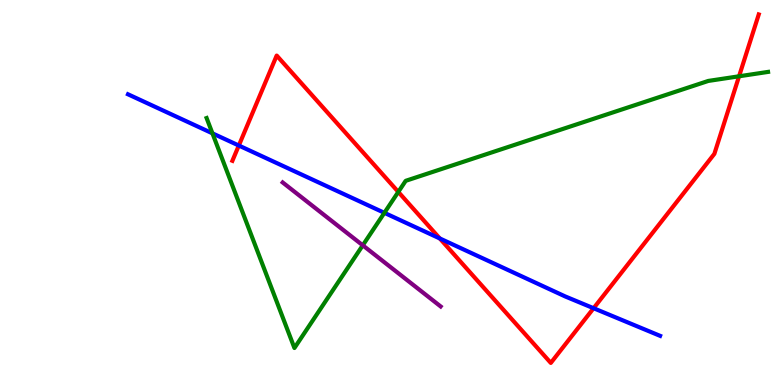[{'lines': ['blue', 'red'], 'intersections': [{'x': 3.08, 'y': 6.22}, {'x': 5.67, 'y': 3.81}, {'x': 7.66, 'y': 1.99}]}, {'lines': ['green', 'red'], 'intersections': [{'x': 5.14, 'y': 5.02}, {'x': 9.54, 'y': 8.02}]}, {'lines': ['purple', 'red'], 'intersections': []}, {'lines': ['blue', 'green'], 'intersections': [{'x': 2.74, 'y': 6.54}, {'x': 4.96, 'y': 4.47}]}, {'lines': ['blue', 'purple'], 'intersections': []}, {'lines': ['green', 'purple'], 'intersections': [{'x': 4.68, 'y': 3.63}]}]